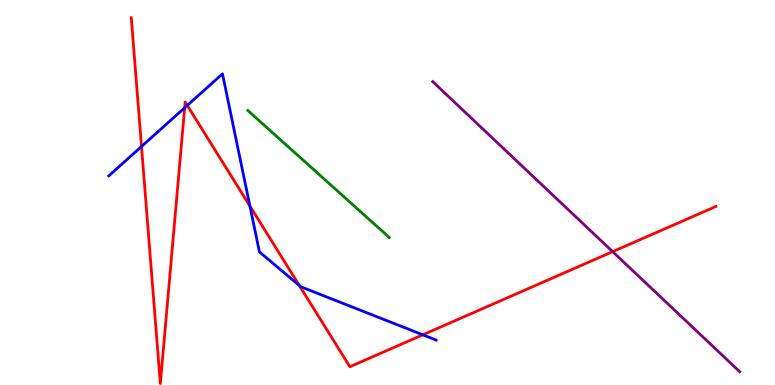[{'lines': ['blue', 'red'], 'intersections': [{'x': 1.83, 'y': 6.19}, {'x': 2.38, 'y': 7.2}, {'x': 2.42, 'y': 7.26}, {'x': 3.22, 'y': 4.65}, {'x': 3.86, 'y': 2.58}, {'x': 5.46, 'y': 1.3}]}, {'lines': ['green', 'red'], 'intersections': []}, {'lines': ['purple', 'red'], 'intersections': [{'x': 7.91, 'y': 3.46}]}, {'lines': ['blue', 'green'], 'intersections': []}, {'lines': ['blue', 'purple'], 'intersections': []}, {'lines': ['green', 'purple'], 'intersections': []}]